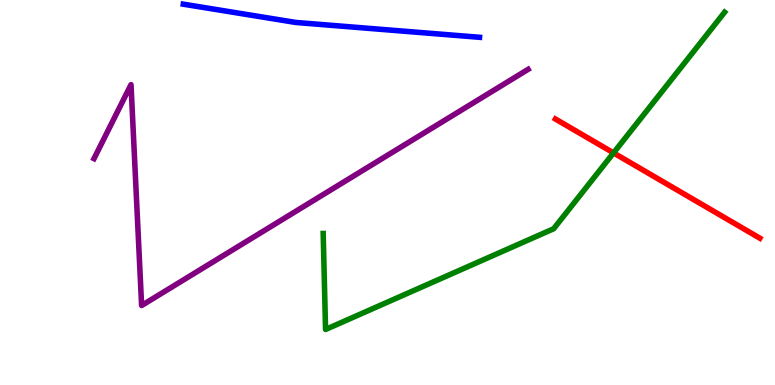[{'lines': ['blue', 'red'], 'intersections': []}, {'lines': ['green', 'red'], 'intersections': [{'x': 7.92, 'y': 6.03}]}, {'lines': ['purple', 'red'], 'intersections': []}, {'lines': ['blue', 'green'], 'intersections': []}, {'lines': ['blue', 'purple'], 'intersections': []}, {'lines': ['green', 'purple'], 'intersections': []}]